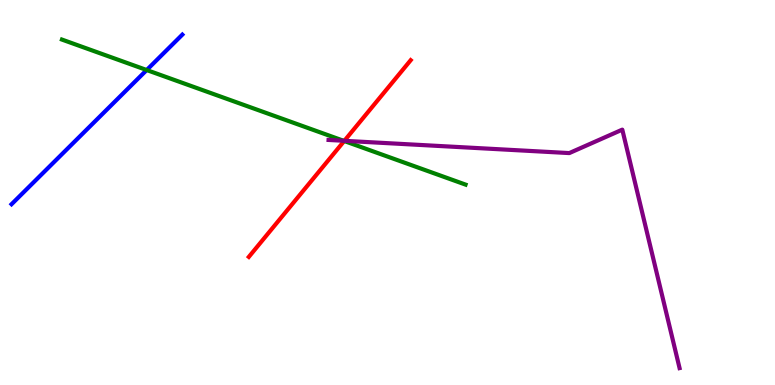[{'lines': ['blue', 'red'], 'intersections': []}, {'lines': ['green', 'red'], 'intersections': [{'x': 4.44, 'y': 6.34}]}, {'lines': ['purple', 'red'], 'intersections': [{'x': 4.44, 'y': 6.34}]}, {'lines': ['blue', 'green'], 'intersections': [{'x': 1.89, 'y': 8.18}]}, {'lines': ['blue', 'purple'], 'intersections': []}, {'lines': ['green', 'purple'], 'intersections': [{'x': 4.43, 'y': 6.34}]}]